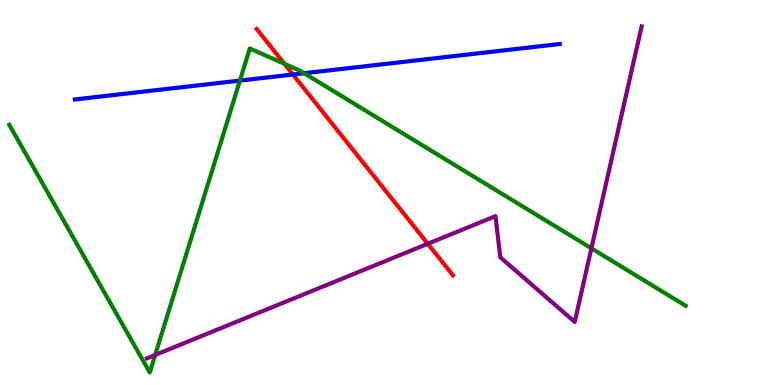[{'lines': ['blue', 'red'], 'intersections': [{'x': 3.78, 'y': 8.06}]}, {'lines': ['green', 'red'], 'intersections': [{'x': 3.67, 'y': 8.34}]}, {'lines': ['purple', 'red'], 'intersections': [{'x': 5.52, 'y': 3.67}]}, {'lines': ['blue', 'green'], 'intersections': [{'x': 3.1, 'y': 7.91}, {'x': 3.92, 'y': 8.1}]}, {'lines': ['blue', 'purple'], 'intersections': []}, {'lines': ['green', 'purple'], 'intersections': [{'x': 2.0, 'y': 0.78}, {'x': 7.63, 'y': 3.55}]}]